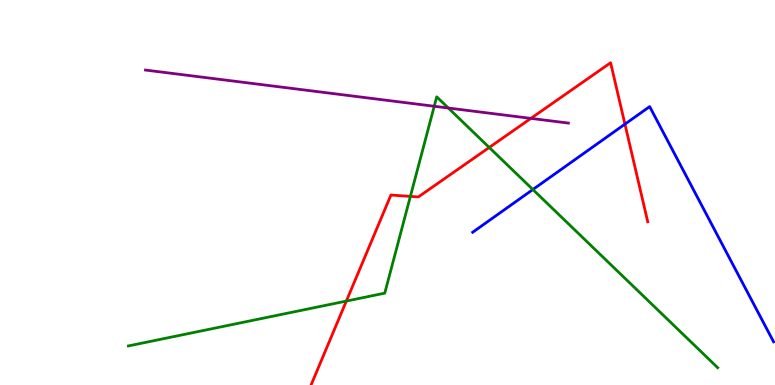[{'lines': ['blue', 'red'], 'intersections': [{'x': 8.06, 'y': 6.78}]}, {'lines': ['green', 'red'], 'intersections': [{'x': 4.47, 'y': 2.18}, {'x': 5.3, 'y': 4.9}, {'x': 6.31, 'y': 6.17}]}, {'lines': ['purple', 'red'], 'intersections': [{'x': 6.85, 'y': 6.93}]}, {'lines': ['blue', 'green'], 'intersections': [{'x': 6.88, 'y': 5.08}]}, {'lines': ['blue', 'purple'], 'intersections': []}, {'lines': ['green', 'purple'], 'intersections': [{'x': 5.6, 'y': 7.24}, {'x': 5.78, 'y': 7.19}]}]